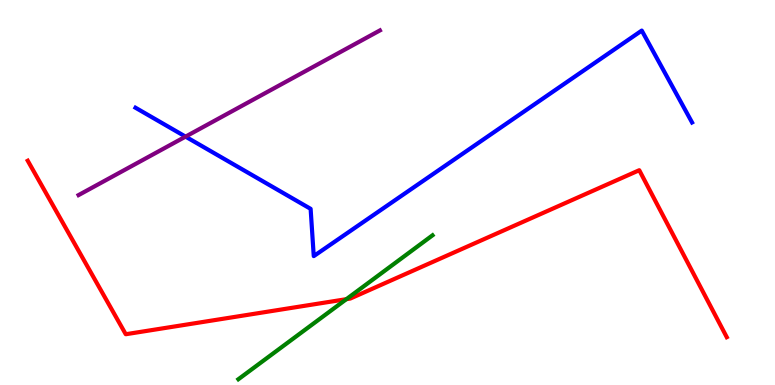[{'lines': ['blue', 'red'], 'intersections': []}, {'lines': ['green', 'red'], 'intersections': [{'x': 4.47, 'y': 2.23}]}, {'lines': ['purple', 'red'], 'intersections': []}, {'lines': ['blue', 'green'], 'intersections': []}, {'lines': ['blue', 'purple'], 'intersections': [{'x': 2.39, 'y': 6.45}]}, {'lines': ['green', 'purple'], 'intersections': []}]